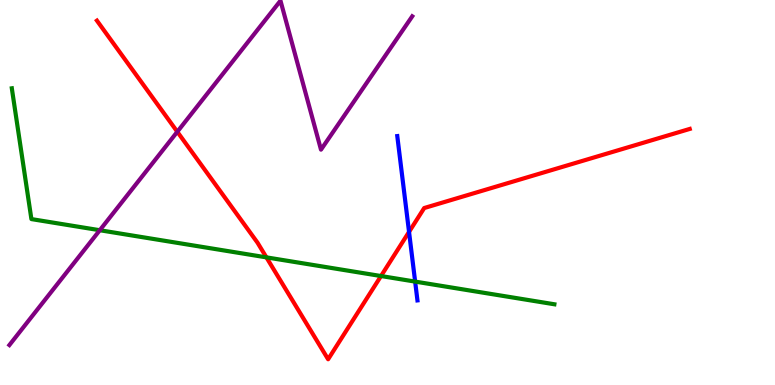[{'lines': ['blue', 'red'], 'intersections': [{'x': 5.28, 'y': 3.98}]}, {'lines': ['green', 'red'], 'intersections': [{'x': 3.44, 'y': 3.32}, {'x': 4.92, 'y': 2.83}]}, {'lines': ['purple', 'red'], 'intersections': [{'x': 2.29, 'y': 6.58}]}, {'lines': ['blue', 'green'], 'intersections': [{'x': 5.36, 'y': 2.69}]}, {'lines': ['blue', 'purple'], 'intersections': []}, {'lines': ['green', 'purple'], 'intersections': [{'x': 1.29, 'y': 4.02}]}]